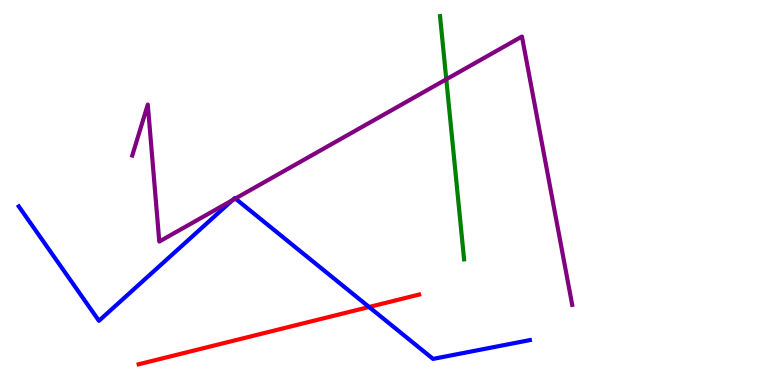[{'lines': ['blue', 'red'], 'intersections': [{'x': 4.76, 'y': 2.03}]}, {'lines': ['green', 'red'], 'intersections': []}, {'lines': ['purple', 'red'], 'intersections': []}, {'lines': ['blue', 'green'], 'intersections': []}, {'lines': ['blue', 'purple'], 'intersections': [{'x': 3.0, 'y': 4.8}, {'x': 3.04, 'y': 4.84}]}, {'lines': ['green', 'purple'], 'intersections': [{'x': 5.76, 'y': 7.94}]}]